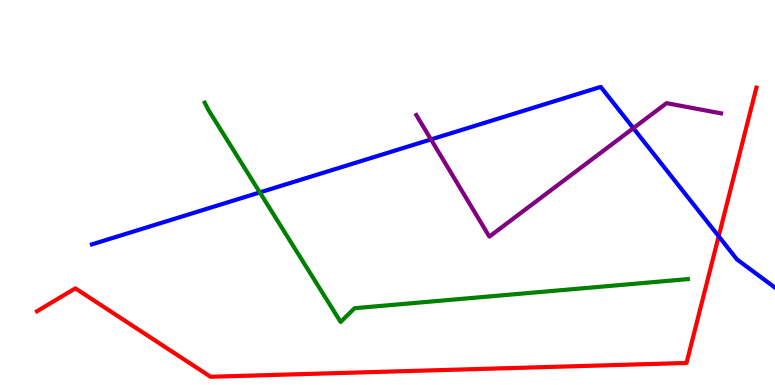[{'lines': ['blue', 'red'], 'intersections': [{'x': 9.27, 'y': 3.86}]}, {'lines': ['green', 'red'], 'intersections': []}, {'lines': ['purple', 'red'], 'intersections': []}, {'lines': ['blue', 'green'], 'intersections': [{'x': 3.35, 'y': 5.0}]}, {'lines': ['blue', 'purple'], 'intersections': [{'x': 5.56, 'y': 6.38}, {'x': 8.17, 'y': 6.67}]}, {'lines': ['green', 'purple'], 'intersections': []}]